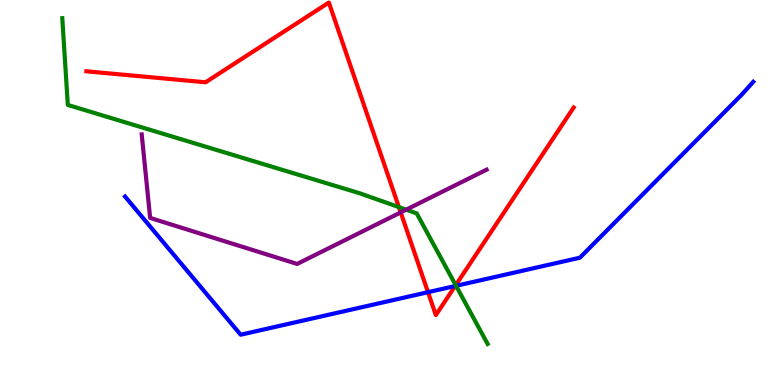[{'lines': ['blue', 'red'], 'intersections': [{'x': 5.52, 'y': 2.41}, {'x': 5.87, 'y': 2.57}]}, {'lines': ['green', 'red'], 'intersections': [{'x': 5.15, 'y': 4.62}, {'x': 5.88, 'y': 2.59}]}, {'lines': ['purple', 'red'], 'intersections': [{'x': 5.17, 'y': 4.48}]}, {'lines': ['blue', 'green'], 'intersections': [{'x': 5.88, 'y': 2.58}]}, {'lines': ['blue', 'purple'], 'intersections': []}, {'lines': ['green', 'purple'], 'intersections': [{'x': 5.24, 'y': 4.55}]}]